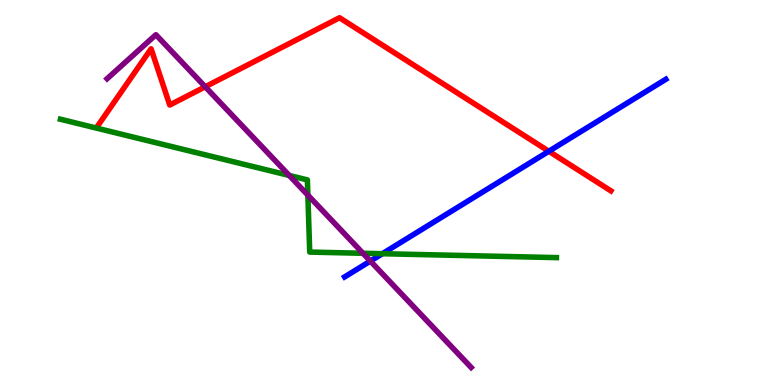[{'lines': ['blue', 'red'], 'intersections': [{'x': 7.08, 'y': 6.07}]}, {'lines': ['green', 'red'], 'intersections': []}, {'lines': ['purple', 'red'], 'intersections': [{'x': 2.65, 'y': 7.75}]}, {'lines': ['blue', 'green'], 'intersections': [{'x': 4.93, 'y': 3.41}]}, {'lines': ['blue', 'purple'], 'intersections': [{'x': 4.78, 'y': 3.22}]}, {'lines': ['green', 'purple'], 'intersections': [{'x': 3.73, 'y': 5.44}, {'x': 3.97, 'y': 4.93}, {'x': 4.68, 'y': 3.42}]}]